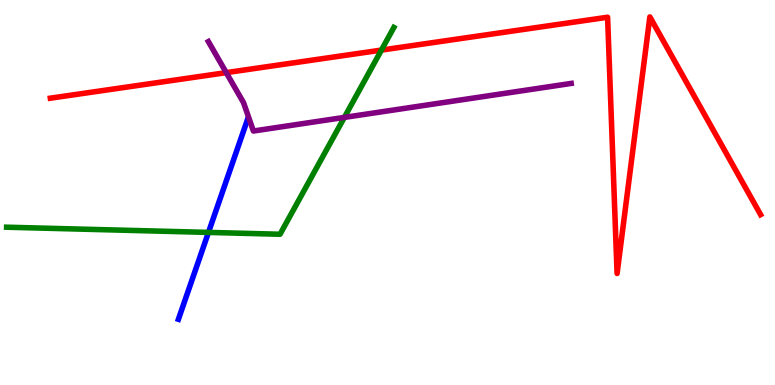[{'lines': ['blue', 'red'], 'intersections': []}, {'lines': ['green', 'red'], 'intersections': [{'x': 4.92, 'y': 8.7}]}, {'lines': ['purple', 'red'], 'intersections': [{'x': 2.92, 'y': 8.11}]}, {'lines': ['blue', 'green'], 'intersections': [{'x': 2.69, 'y': 3.96}]}, {'lines': ['blue', 'purple'], 'intersections': []}, {'lines': ['green', 'purple'], 'intersections': [{'x': 4.44, 'y': 6.95}]}]